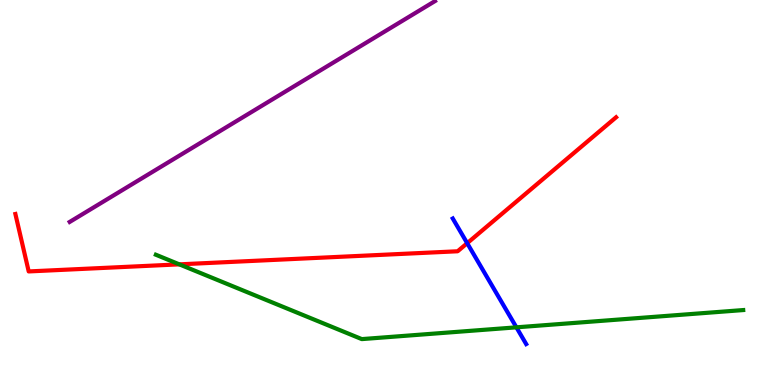[{'lines': ['blue', 'red'], 'intersections': [{'x': 6.03, 'y': 3.68}]}, {'lines': ['green', 'red'], 'intersections': [{'x': 2.31, 'y': 3.13}]}, {'lines': ['purple', 'red'], 'intersections': []}, {'lines': ['blue', 'green'], 'intersections': [{'x': 6.66, 'y': 1.5}]}, {'lines': ['blue', 'purple'], 'intersections': []}, {'lines': ['green', 'purple'], 'intersections': []}]